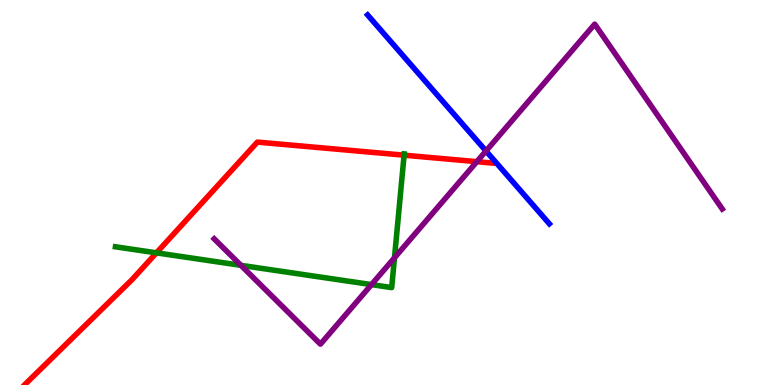[{'lines': ['blue', 'red'], 'intersections': []}, {'lines': ['green', 'red'], 'intersections': [{'x': 2.02, 'y': 3.43}, {'x': 5.21, 'y': 5.97}]}, {'lines': ['purple', 'red'], 'intersections': [{'x': 6.15, 'y': 5.8}]}, {'lines': ['blue', 'green'], 'intersections': []}, {'lines': ['blue', 'purple'], 'intersections': [{'x': 6.27, 'y': 6.08}]}, {'lines': ['green', 'purple'], 'intersections': [{'x': 3.11, 'y': 3.11}, {'x': 4.79, 'y': 2.61}, {'x': 5.09, 'y': 3.3}]}]